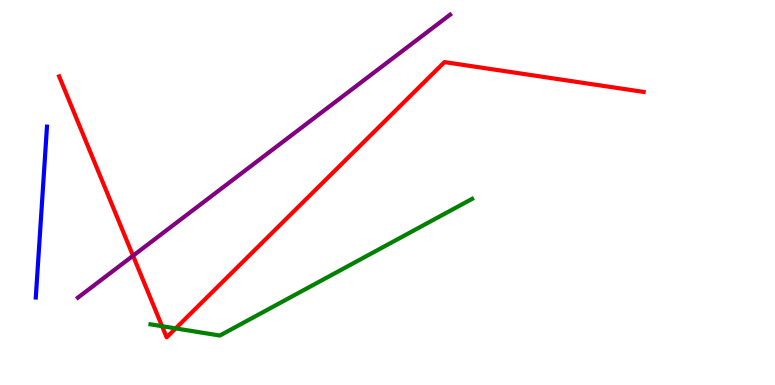[{'lines': ['blue', 'red'], 'intersections': []}, {'lines': ['green', 'red'], 'intersections': [{'x': 2.09, 'y': 1.53}, {'x': 2.27, 'y': 1.47}]}, {'lines': ['purple', 'red'], 'intersections': [{'x': 1.72, 'y': 3.36}]}, {'lines': ['blue', 'green'], 'intersections': []}, {'lines': ['blue', 'purple'], 'intersections': []}, {'lines': ['green', 'purple'], 'intersections': []}]